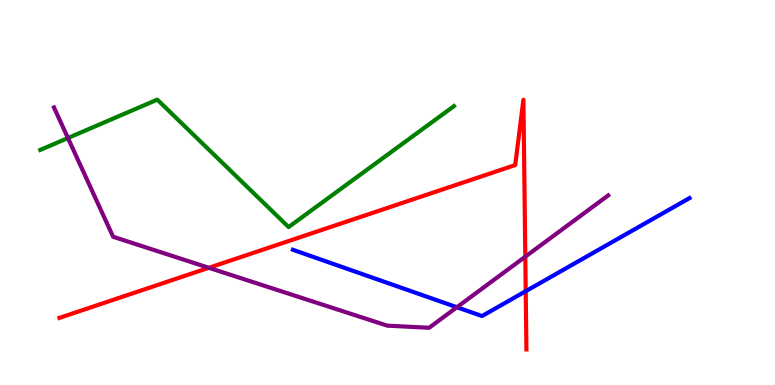[{'lines': ['blue', 'red'], 'intersections': [{'x': 6.78, 'y': 2.44}]}, {'lines': ['green', 'red'], 'intersections': []}, {'lines': ['purple', 'red'], 'intersections': [{'x': 2.69, 'y': 3.04}, {'x': 6.78, 'y': 3.33}]}, {'lines': ['blue', 'green'], 'intersections': []}, {'lines': ['blue', 'purple'], 'intersections': [{'x': 5.9, 'y': 2.02}]}, {'lines': ['green', 'purple'], 'intersections': [{'x': 0.877, 'y': 6.42}]}]